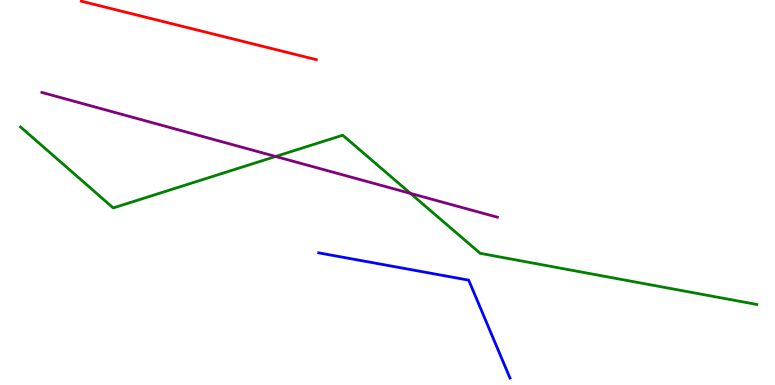[{'lines': ['blue', 'red'], 'intersections': []}, {'lines': ['green', 'red'], 'intersections': []}, {'lines': ['purple', 'red'], 'intersections': []}, {'lines': ['blue', 'green'], 'intersections': []}, {'lines': ['blue', 'purple'], 'intersections': []}, {'lines': ['green', 'purple'], 'intersections': [{'x': 3.56, 'y': 5.94}, {'x': 5.3, 'y': 4.98}]}]